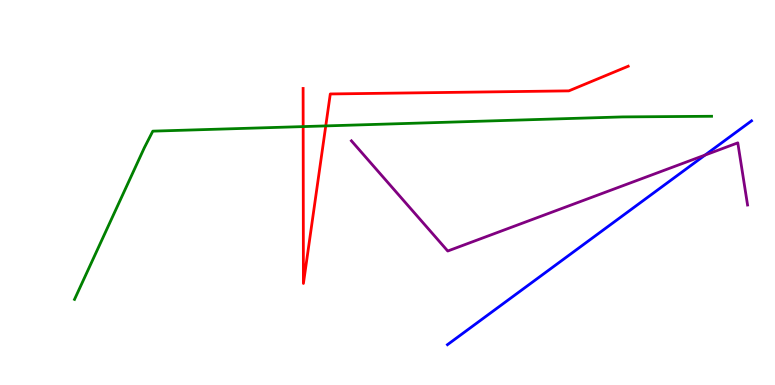[{'lines': ['blue', 'red'], 'intersections': []}, {'lines': ['green', 'red'], 'intersections': [{'x': 3.91, 'y': 6.71}, {'x': 4.2, 'y': 6.73}]}, {'lines': ['purple', 'red'], 'intersections': []}, {'lines': ['blue', 'green'], 'intersections': []}, {'lines': ['blue', 'purple'], 'intersections': [{'x': 9.1, 'y': 5.97}]}, {'lines': ['green', 'purple'], 'intersections': []}]